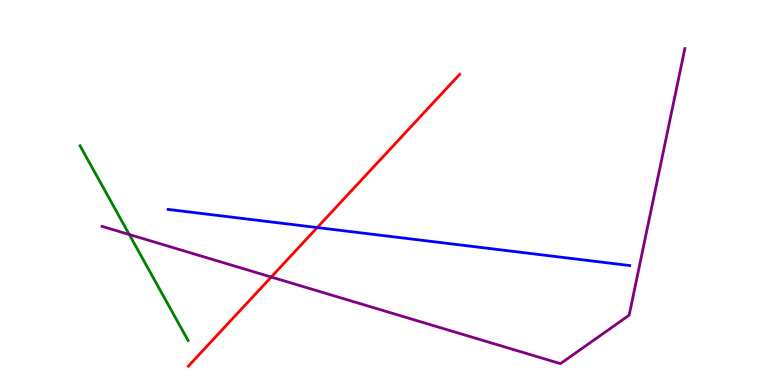[{'lines': ['blue', 'red'], 'intersections': [{'x': 4.09, 'y': 4.09}]}, {'lines': ['green', 'red'], 'intersections': []}, {'lines': ['purple', 'red'], 'intersections': [{'x': 3.5, 'y': 2.8}]}, {'lines': ['blue', 'green'], 'intersections': []}, {'lines': ['blue', 'purple'], 'intersections': []}, {'lines': ['green', 'purple'], 'intersections': [{'x': 1.67, 'y': 3.91}]}]